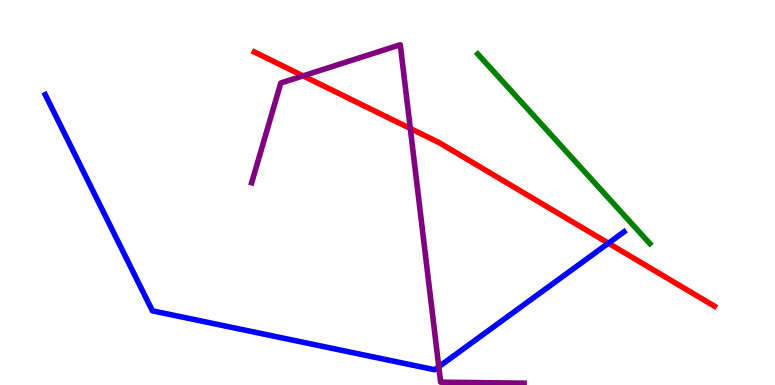[{'lines': ['blue', 'red'], 'intersections': [{'x': 7.85, 'y': 3.68}]}, {'lines': ['green', 'red'], 'intersections': []}, {'lines': ['purple', 'red'], 'intersections': [{'x': 3.91, 'y': 8.03}, {'x': 5.29, 'y': 6.66}]}, {'lines': ['blue', 'green'], 'intersections': []}, {'lines': ['blue', 'purple'], 'intersections': [{'x': 5.66, 'y': 0.474}]}, {'lines': ['green', 'purple'], 'intersections': []}]